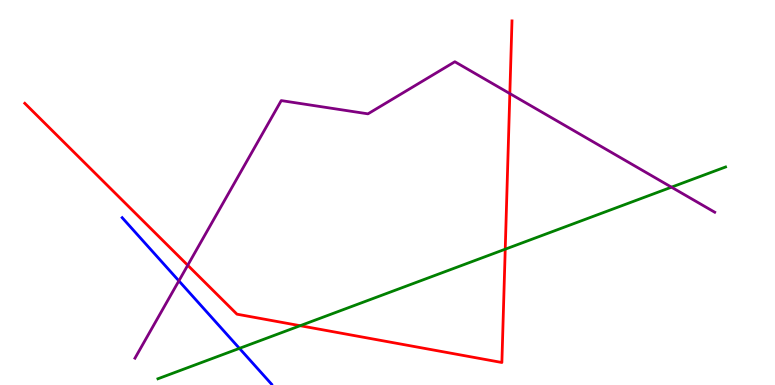[{'lines': ['blue', 'red'], 'intersections': []}, {'lines': ['green', 'red'], 'intersections': [{'x': 3.87, 'y': 1.54}, {'x': 6.52, 'y': 3.53}]}, {'lines': ['purple', 'red'], 'intersections': [{'x': 2.42, 'y': 3.11}, {'x': 6.58, 'y': 7.57}]}, {'lines': ['blue', 'green'], 'intersections': [{'x': 3.09, 'y': 0.952}]}, {'lines': ['blue', 'purple'], 'intersections': [{'x': 2.31, 'y': 2.7}]}, {'lines': ['green', 'purple'], 'intersections': [{'x': 8.66, 'y': 5.14}]}]